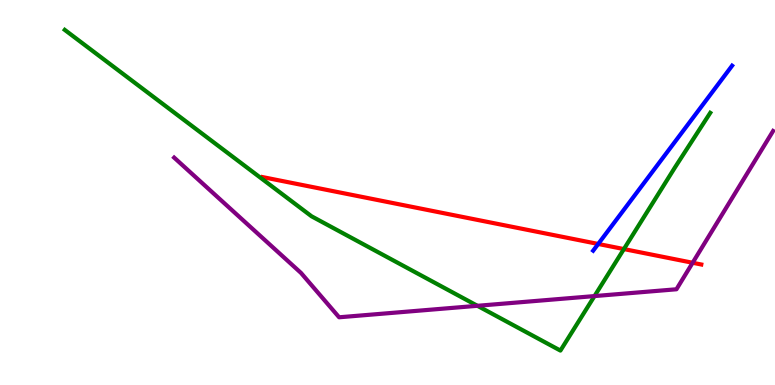[{'lines': ['blue', 'red'], 'intersections': [{'x': 7.72, 'y': 3.66}]}, {'lines': ['green', 'red'], 'intersections': [{'x': 8.05, 'y': 3.53}]}, {'lines': ['purple', 'red'], 'intersections': [{'x': 8.94, 'y': 3.17}]}, {'lines': ['blue', 'green'], 'intersections': []}, {'lines': ['blue', 'purple'], 'intersections': []}, {'lines': ['green', 'purple'], 'intersections': [{'x': 6.16, 'y': 2.06}, {'x': 7.67, 'y': 2.31}]}]